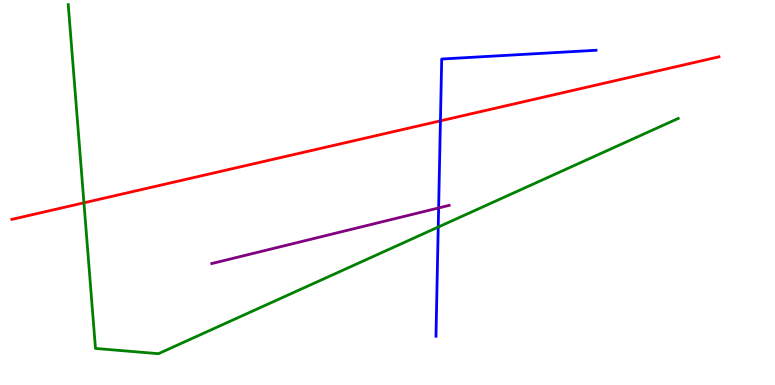[{'lines': ['blue', 'red'], 'intersections': [{'x': 5.68, 'y': 6.86}]}, {'lines': ['green', 'red'], 'intersections': [{'x': 1.08, 'y': 4.73}]}, {'lines': ['purple', 'red'], 'intersections': []}, {'lines': ['blue', 'green'], 'intersections': [{'x': 5.65, 'y': 4.1}]}, {'lines': ['blue', 'purple'], 'intersections': [{'x': 5.66, 'y': 4.6}]}, {'lines': ['green', 'purple'], 'intersections': []}]